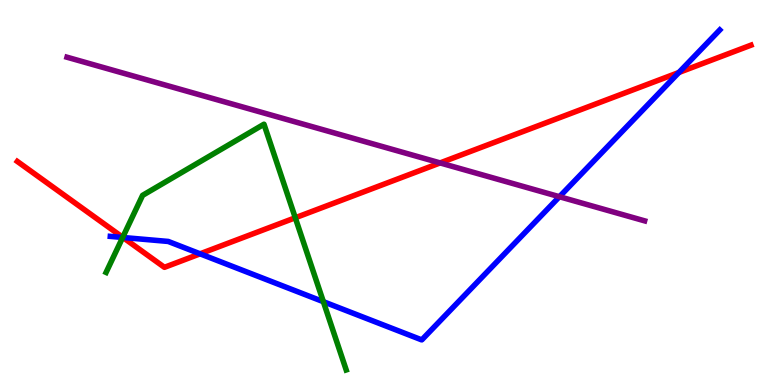[{'lines': ['blue', 'red'], 'intersections': [{'x': 1.59, 'y': 3.83}, {'x': 2.58, 'y': 3.41}, {'x': 8.76, 'y': 8.12}]}, {'lines': ['green', 'red'], 'intersections': [{'x': 1.58, 'y': 3.84}, {'x': 3.81, 'y': 4.34}]}, {'lines': ['purple', 'red'], 'intersections': [{'x': 5.68, 'y': 5.77}]}, {'lines': ['blue', 'green'], 'intersections': [{'x': 1.58, 'y': 3.83}, {'x': 4.17, 'y': 2.16}]}, {'lines': ['blue', 'purple'], 'intersections': [{'x': 7.22, 'y': 4.89}]}, {'lines': ['green', 'purple'], 'intersections': []}]